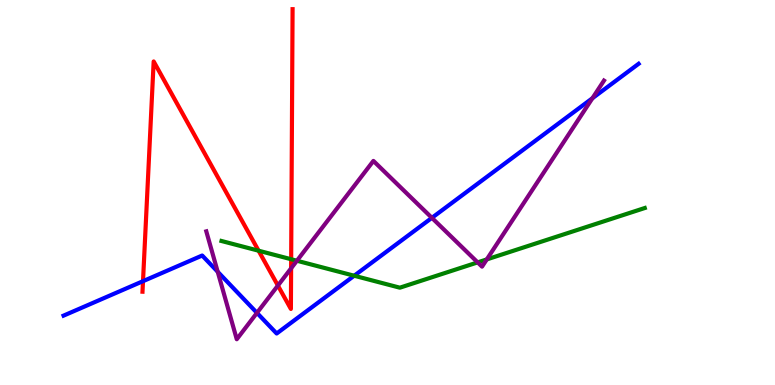[{'lines': ['blue', 'red'], 'intersections': [{'x': 1.85, 'y': 2.7}]}, {'lines': ['green', 'red'], 'intersections': [{'x': 3.34, 'y': 3.49}, {'x': 3.76, 'y': 3.27}]}, {'lines': ['purple', 'red'], 'intersections': [{'x': 3.59, 'y': 2.58}, {'x': 3.76, 'y': 3.03}]}, {'lines': ['blue', 'green'], 'intersections': [{'x': 4.57, 'y': 2.84}]}, {'lines': ['blue', 'purple'], 'intersections': [{'x': 2.81, 'y': 2.94}, {'x': 3.32, 'y': 1.87}, {'x': 5.57, 'y': 4.34}, {'x': 7.64, 'y': 7.45}]}, {'lines': ['green', 'purple'], 'intersections': [{'x': 3.83, 'y': 3.23}, {'x': 6.16, 'y': 3.18}, {'x': 6.28, 'y': 3.26}]}]